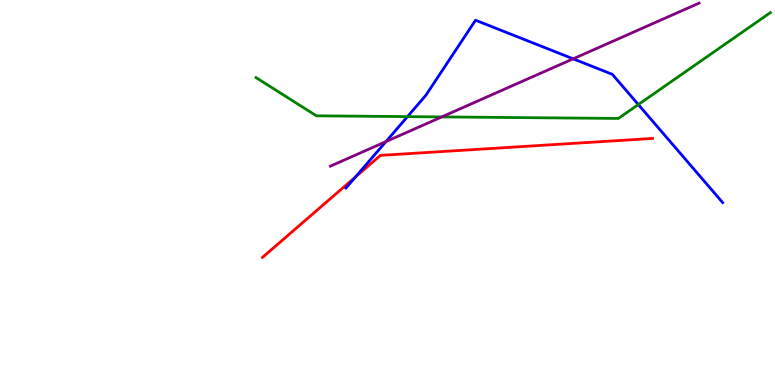[{'lines': ['blue', 'red'], 'intersections': [{'x': 4.59, 'y': 5.4}]}, {'lines': ['green', 'red'], 'intersections': []}, {'lines': ['purple', 'red'], 'intersections': []}, {'lines': ['blue', 'green'], 'intersections': [{'x': 5.26, 'y': 6.97}, {'x': 8.24, 'y': 7.28}]}, {'lines': ['blue', 'purple'], 'intersections': [{'x': 4.98, 'y': 6.32}, {'x': 7.4, 'y': 8.47}]}, {'lines': ['green', 'purple'], 'intersections': [{'x': 5.7, 'y': 6.96}]}]